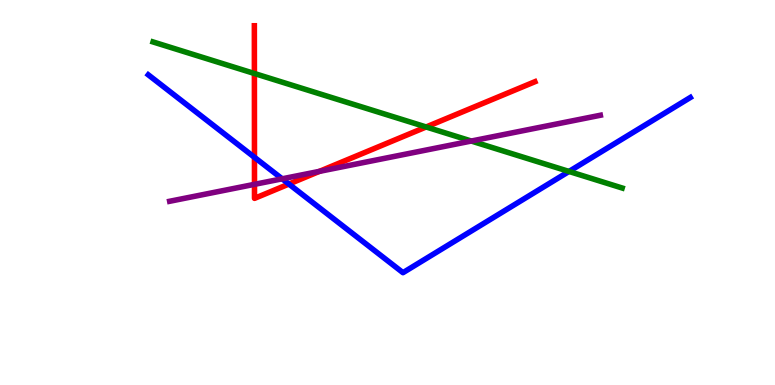[{'lines': ['blue', 'red'], 'intersections': [{'x': 3.28, 'y': 5.91}, {'x': 3.73, 'y': 5.22}]}, {'lines': ['green', 'red'], 'intersections': [{'x': 3.28, 'y': 8.09}, {'x': 5.5, 'y': 6.7}]}, {'lines': ['purple', 'red'], 'intersections': [{'x': 3.28, 'y': 5.21}, {'x': 4.12, 'y': 5.55}]}, {'lines': ['blue', 'green'], 'intersections': [{'x': 7.34, 'y': 5.55}]}, {'lines': ['blue', 'purple'], 'intersections': [{'x': 3.64, 'y': 5.36}]}, {'lines': ['green', 'purple'], 'intersections': [{'x': 6.08, 'y': 6.34}]}]